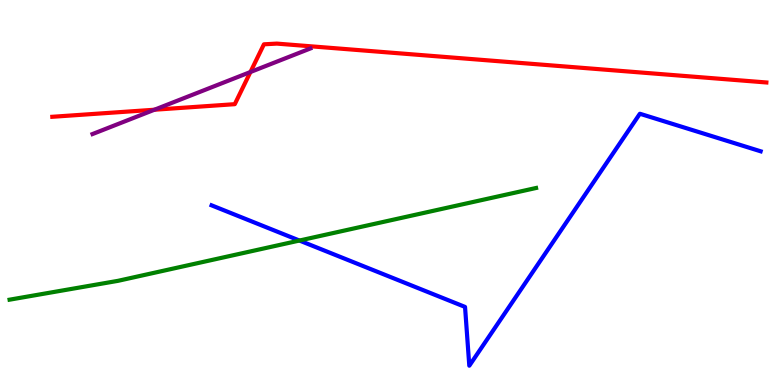[{'lines': ['blue', 'red'], 'intersections': []}, {'lines': ['green', 'red'], 'intersections': []}, {'lines': ['purple', 'red'], 'intersections': [{'x': 1.99, 'y': 7.15}, {'x': 3.23, 'y': 8.13}]}, {'lines': ['blue', 'green'], 'intersections': [{'x': 3.86, 'y': 3.75}]}, {'lines': ['blue', 'purple'], 'intersections': []}, {'lines': ['green', 'purple'], 'intersections': []}]